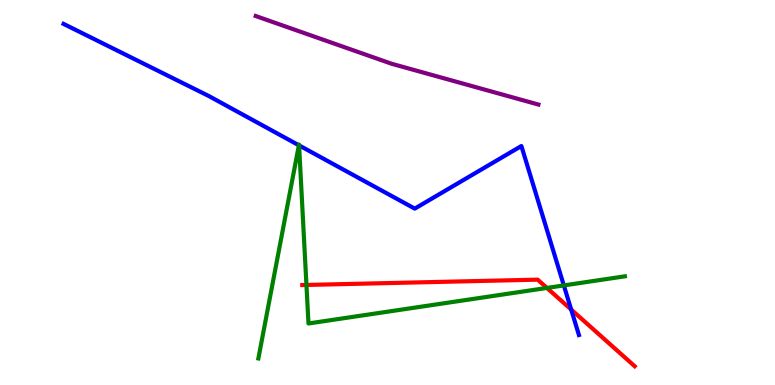[{'lines': ['blue', 'red'], 'intersections': [{'x': 7.37, 'y': 1.96}]}, {'lines': ['green', 'red'], 'intersections': [{'x': 3.95, 'y': 2.6}, {'x': 7.06, 'y': 2.52}]}, {'lines': ['purple', 'red'], 'intersections': []}, {'lines': ['blue', 'green'], 'intersections': [{'x': 3.86, 'y': 6.23}, {'x': 3.86, 'y': 6.22}, {'x': 7.28, 'y': 2.59}]}, {'lines': ['blue', 'purple'], 'intersections': []}, {'lines': ['green', 'purple'], 'intersections': []}]